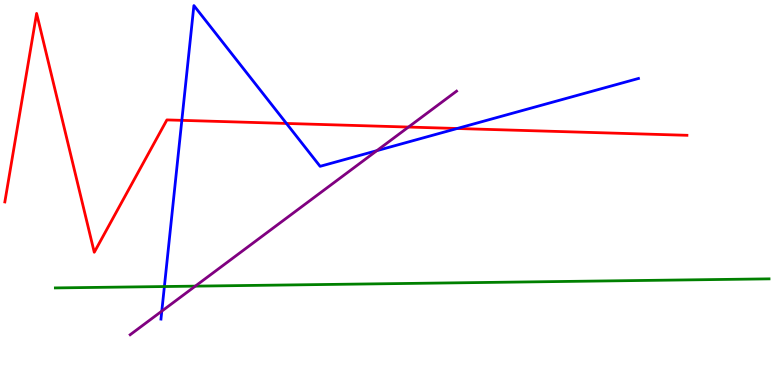[{'lines': ['blue', 'red'], 'intersections': [{'x': 2.35, 'y': 6.87}, {'x': 3.7, 'y': 6.79}, {'x': 5.9, 'y': 6.66}]}, {'lines': ['green', 'red'], 'intersections': []}, {'lines': ['purple', 'red'], 'intersections': [{'x': 5.27, 'y': 6.7}]}, {'lines': ['blue', 'green'], 'intersections': [{'x': 2.12, 'y': 2.56}]}, {'lines': ['blue', 'purple'], 'intersections': [{'x': 2.09, 'y': 1.92}, {'x': 4.86, 'y': 6.09}]}, {'lines': ['green', 'purple'], 'intersections': [{'x': 2.52, 'y': 2.57}]}]